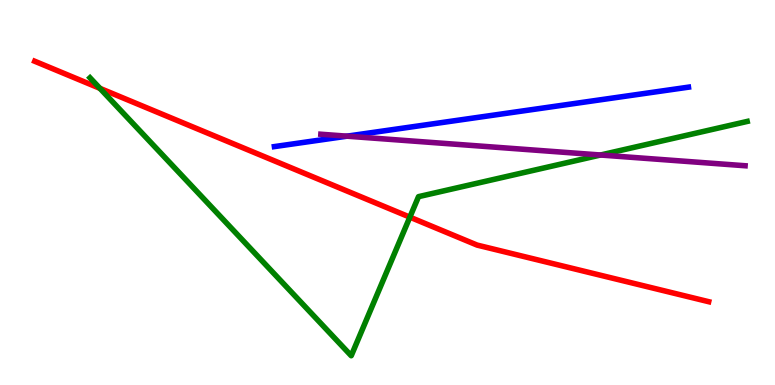[{'lines': ['blue', 'red'], 'intersections': []}, {'lines': ['green', 'red'], 'intersections': [{'x': 1.29, 'y': 7.71}, {'x': 5.29, 'y': 4.36}]}, {'lines': ['purple', 'red'], 'intersections': []}, {'lines': ['blue', 'green'], 'intersections': []}, {'lines': ['blue', 'purple'], 'intersections': [{'x': 4.48, 'y': 6.46}]}, {'lines': ['green', 'purple'], 'intersections': [{'x': 7.75, 'y': 5.97}]}]